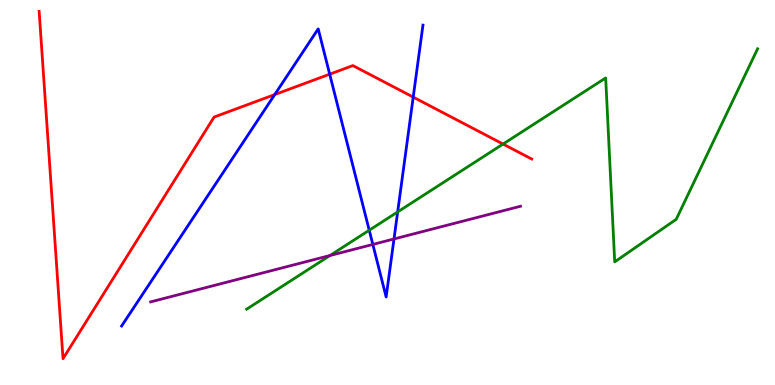[{'lines': ['blue', 'red'], 'intersections': [{'x': 3.54, 'y': 7.54}, {'x': 4.25, 'y': 8.07}, {'x': 5.33, 'y': 7.48}]}, {'lines': ['green', 'red'], 'intersections': [{'x': 6.49, 'y': 6.26}]}, {'lines': ['purple', 'red'], 'intersections': []}, {'lines': ['blue', 'green'], 'intersections': [{'x': 4.76, 'y': 4.02}, {'x': 5.13, 'y': 4.5}]}, {'lines': ['blue', 'purple'], 'intersections': [{'x': 4.81, 'y': 3.65}, {'x': 5.08, 'y': 3.79}]}, {'lines': ['green', 'purple'], 'intersections': [{'x': 4.26, 'y': 3.36}]}]